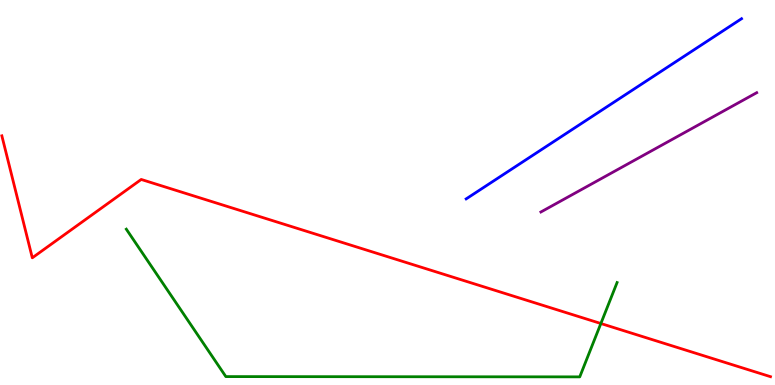[{'lines': ['blue', 'red'], 'intersections': []}, {'lines': ['green', 'red'], 'intersections': [{'x': 7.75, 'y': 1.6}]}, {'lines': ['purple', 'red'], 'intersections': []}, {'lines': ['blue', 'green'], 'intersections': []}, {'lines': ['blue', 'purple'], 'intersections': []}, {'lines': ['green', 'purple'], 'intersections': []}]